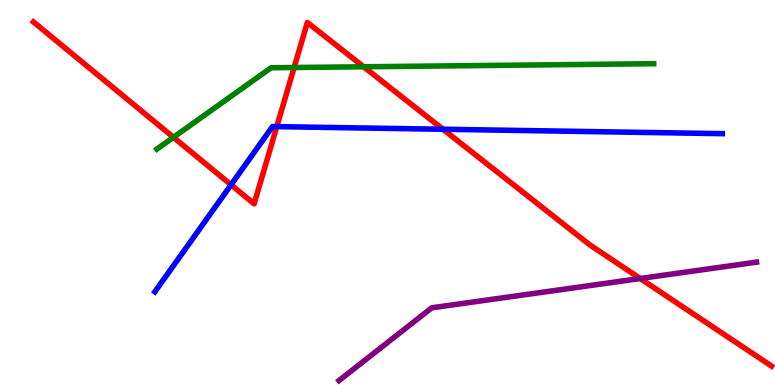[{'lines': ['blue', 'red'], 'intersections': [{'x': 2.98, 'y': 5.2}, {'x': 3.57, 'y': 6.71}, {'x': 5.72, 'y': 6.64}]}, {'lines': ['green', 'red'], 'intersections': [{'x': 2.24, 'y': 6.43}, {'x': 3.8, 'y': 8.25}, {'x': 4.69, 'y': 8.27}]}, {'lines': ['purple', 'red'], 'intersections': [{'x': 8.26, 'y': 2.77}]}, {'lines': ['blue', 'green'], 'intersections': []}, {'lines': ['blue', 'purple'], 'intersections': []}, {'lines': ['green', 'purple'], 'intersections': []}]